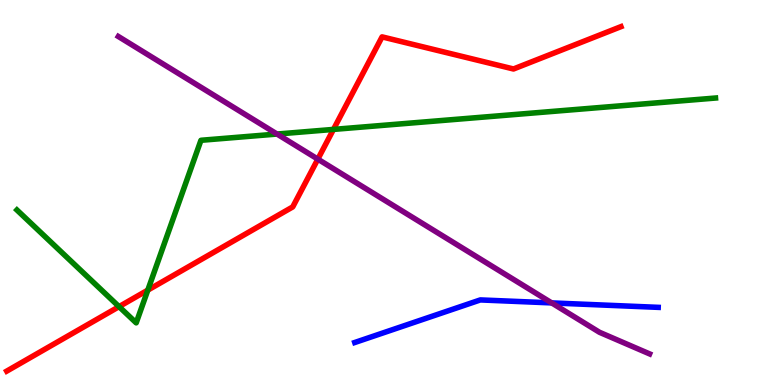[{'lines': ['blue', 'red'], 'intersections': []}, {'lines': ['green', 'red'], 'intersections': [{'x': 1.54, 'y': 2.04}, {'x': 1.91, 'y': 2.46}, {'x': 4.3, 'y': 6.64}]}, {'lines': ['purple', 'red'], 'intersections': [{'x': 4.1, 'y': 5.87}]}, {'lines': ['blue', 'green'], 'intersections': []}, {'lines': ['blue', 'purple'], 'intersections': [{'x': 7.12, 'y': 2.13}]}, {'lines': ['green', 'purple'], 'intersections': [{'x': 3.57, 'y': 6.52}]}]